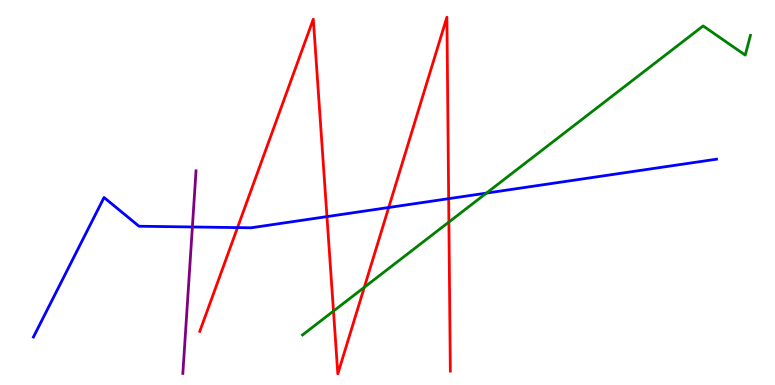[{'lines': ['blue', 'red'], 'intersections': [{'x': 3.06, 'y': 4.09}, {'x': 4.22, 'y': 4.37}, {'x': 5.02, 'y': 4.61}, {'x': 5.79, 'y': 4.84}]}, {'lines': ['green', 'red'], 'intersections': [{'x': 4.3, 'y': 1.92}, {'x': 4.7, 'y': 2.54}, {'x': 5.79, 'y': 4.23}]}, {'lines': ['purple', 'red'], 'intersections': []}, {'lines': ['blue', 'green'], 'intersections': [{'x': 6.28, 'y': 4.98}]}, {'lines': ['blue', 'purple'], 'intersections': [{'x': 2.48, 'y': 4.1}]}, {'lines': ['green', 'purple'], 'intersections': []}]